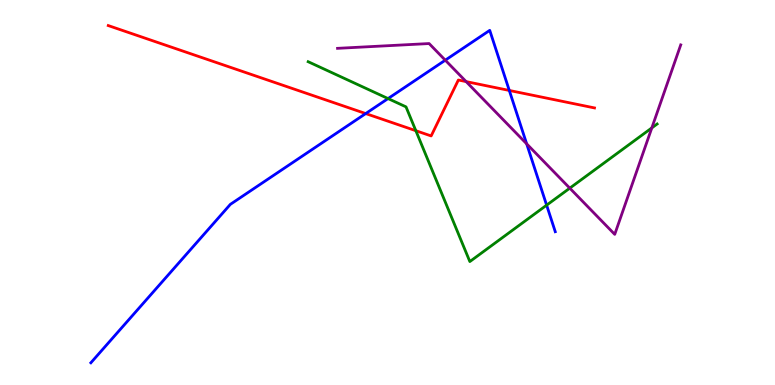[{'lines': ['blue', 'red'], 'intersections': [{'x': 4.72, 'y': 7.05}, {'x': 6.57, 'y': 7.65}]}, {'lines': ['green', 'red'], 'intersections': [{'x': 5.37, 'y': 6.61}]}, {'lines': ['purple', 'red'], 'intersections': [{'x': 6.01, 'y': 7.88}]}, {'lines': ['blue', 'green'], 'intersections': [{'x': 5.01, 'y': 7.44}, {'x': 7.05, 'y': 4.67}]}, {'lines': ['blue', 'purple'], 'intersections': [{'x': 5.75, 'y': 8.44}, {'x': 6.8, 'y': 6.26}]}, {'lines': ['green', 'purple'], 'intersections': [{'x': 7.35, 'y': 5.11}, {'x': 8.41, 'y': 6.68}]}]